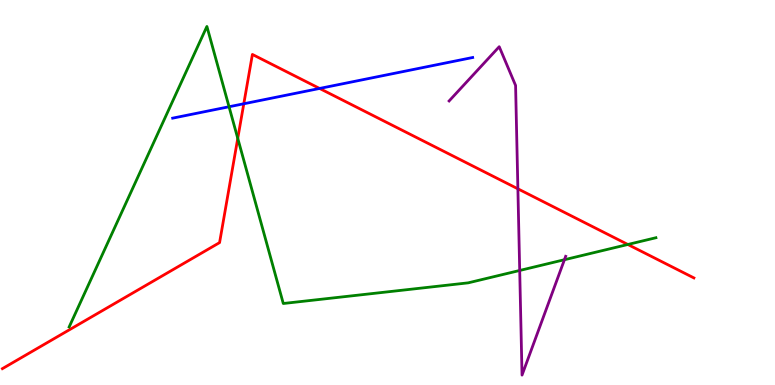[{'lines': ['blue', 'red'], 'intersections': [{'x': 3.15, 'y': 7.3}, {'x': 4.12, 'y': 7.7}]}, {'lines': ['green', 'red'], 'intersections': [{'x': 3.07, 'y': 6.41}, {'x': 8.1, 'y': 3.65}]}, {'lines': ['purple', 'red'], 'intersections': [{'x': 6.68, 'y': 5.1}]}, {'lines': ['blue', 'green'], 'intersections': [{'x': 2.96, 'y': 7.23}]}, {'lines': ['blue', 'purple'], 'intersections': []}, {'lines': ['green', 'purple'], 'intersections': [{'x': 6.71, 'y': 2.97}, {'x': 7.28, 'y': 3.25}]}]